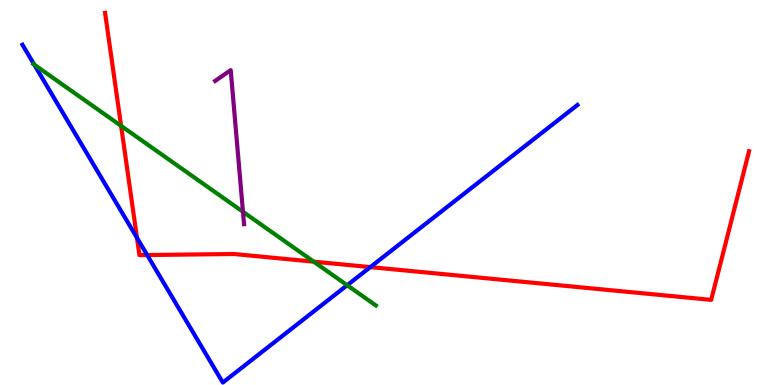[{'lines': ['blue', 'red'], 'intersections': [{'x': 1.77, 'y': 3.82}, {'x': 1.9, 'y': 3.38}, {'x': 4.78, 'y': 3.06}]}, {'lines': ['green', 'red'], 'intersections': [{'x': 1.56, 'y': 6.73}, {'x': 4.05, 'y': 3.2}]}, {'lines': ['purple', 'red'], 'intersections': []}, {'lines': ['blue', 'green'], 'intersections': [{'x': 0.442, 'y': 8.32}, {'x': 4.48, 'y': 2.59}]}, {'lines': ['blue', 'purple'], 'intersections': []}, {'lines': ['green', 'purple'], 'intersections': [{'x': 3.14, 'y': 4.5}]}]